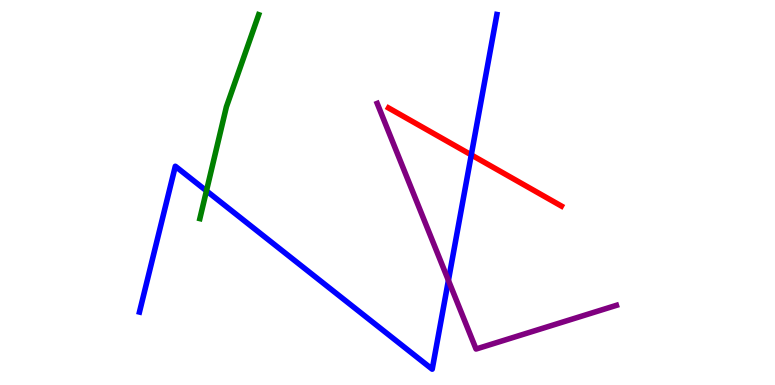[{'lines': ['blue', 'red'], 'intersections': [{'x': 6.08, 'y': 5.98}]}, {'lines': ['green', 'red'], 'intersections': []}, {'lines': ['purple', 'red'], 'intersections': []}, {'lines': ['blue', 'green'], 'intersections': [{'x': 2.66, 'y': 5.04}]}, {'lines': ['blue', 'purple'], 'intersections': [{'x': 5.79, 'y': 2.72}]}, {'lines': ['green', 'purple'], 'intersections': []}]